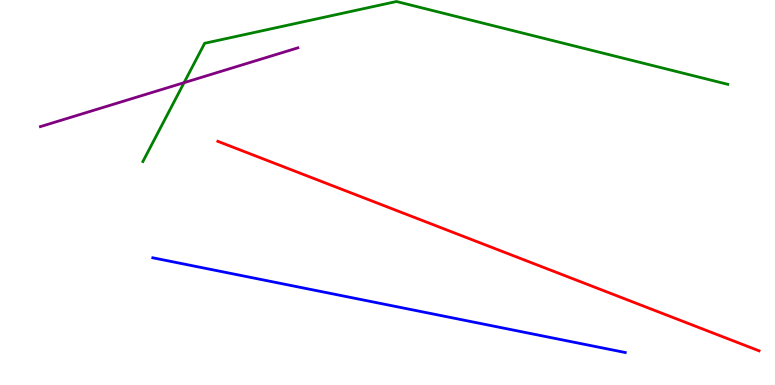[{'lines': ['blue', 'red'], 'intersections': []}, {'lines': ['green', 'red'], 'intersections': []}, {'lines': ['purple', 'red'], 'intersections': []}, {'lines': ['blue', 'green'], 'intersections': []}, {'lines': ['blue', 'purple'], 'intersections': []}, {'lines': ['green', 'purple'], 'intersections': [{'x': 2.38, 'y': 7.85}]}]